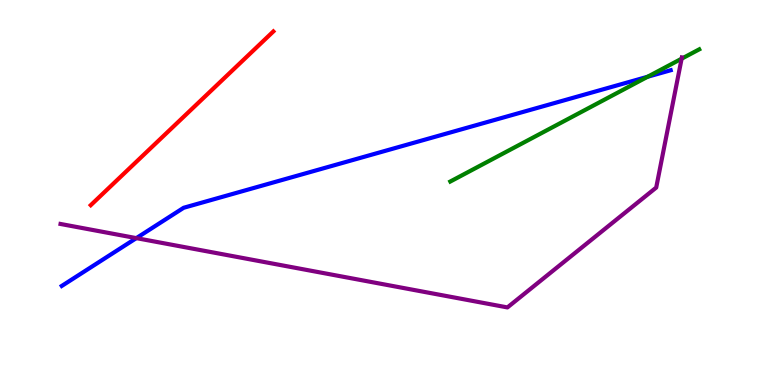[{'lines': ['blue', 'red'], 'intersections': []}, {'lines': ['green', 'red'], 'intersections': []}, {'lines': ['purple', 'red'], 'intersections': []}, {'lines': ['blue', 'green'], 'intersections': [{'x': 8.36, 'y': 8.01}]}, {'lines': ['blue', 'purple'], 'intersections': [{'x': 1.76, 'y': 3.81}]}, {'lines': ['green', 'purple'], 'intersections': [{'x': 8.8, 'y': 8.48}]}]